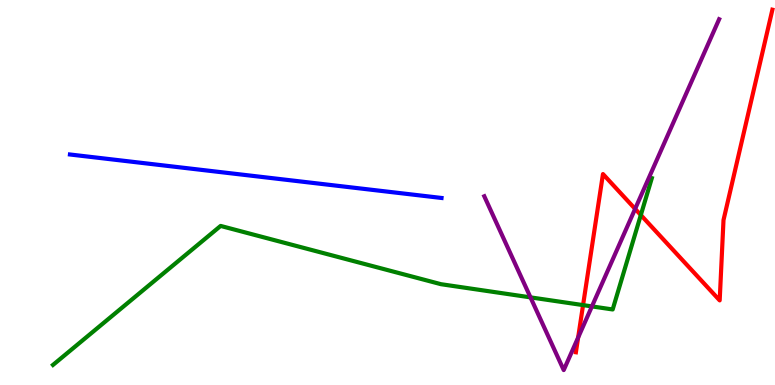[{'lines': ['blue', 'red'], 'intersections': []}, {'lines': ['green', 'red'], 'intersections': [{'x': 7.52, 'y': 2.08}, {'x': 8.27, 'y': 4.41}]}, {'lines': ['purple', 'red'], 'intersections': [{'x': 7.46, 'y': 1.23}, {'x': 8.2, 'y': 4.57}]}, {'lines': ['blue', 'green'], 'intersections': []}, {'lines': ['blue', 'purple'], 'intersections': []}, {'lines': ['green', 'purple'], 'intersections': [{'x': 6.85, 'y': 2.28}, {'x': 7.64, 'y': 2.04}]}]